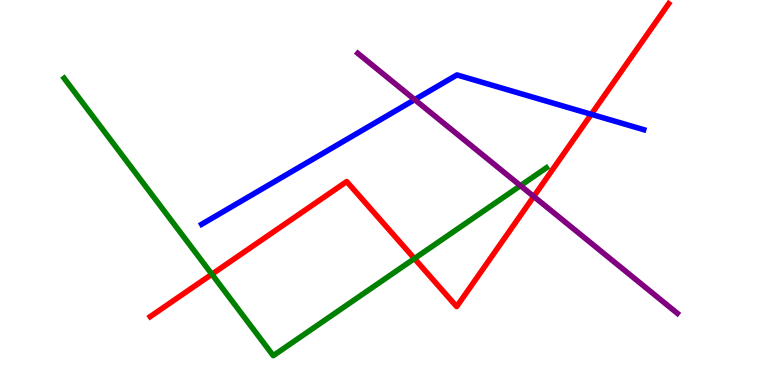[{'lines': ['blue', 'red'], 'intersections': [{'x': 7.63, 'y': 7.03}]}, {'lines': ['green', 'red'], 'intersections': [{'x': 2.73, 'y': 2.88}, {'x': 5.35, 'y': 3.28}]}, {'lines': ['purple', 'red'], 'intersections': [{'x': 6.89, 'y': 4.9}]}, {'lines': ['blue', 'green'], 'intersections': []}, {'lines': ['blue', 'purple'], 'intersections': [{'x': 5.35, 'y': 7.41}]}, {'lines': ['green', 'purple'], 'intersections': [{'x': 6.72, 'y': 5.18}]}]